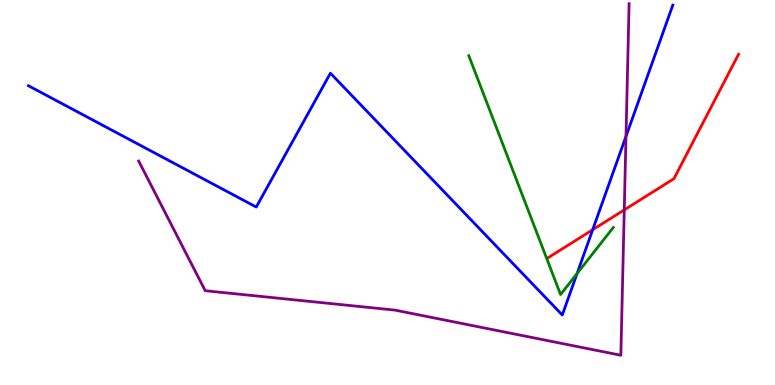[{'lines': ['blue', 'red'], 'intersections': [{'x': 7.65, 'y': 4.03}]}, {'lines': ['green', 'red'], 'intersections': []}, {'lines': ['purple', 'red'], 'intersections': [{'x': 8.06, 'y': 4.55}]}, {'lines': ['blue', 'green'], 'intersections': [{'x': 7.45, 'y': 2.9}]}, {'lines': ['blue', 'purple'], 'intersections': [{'x': 8.08, 'y': 6.46}]}, {'lines': ['green', 'purple'], 'intersections': []}]